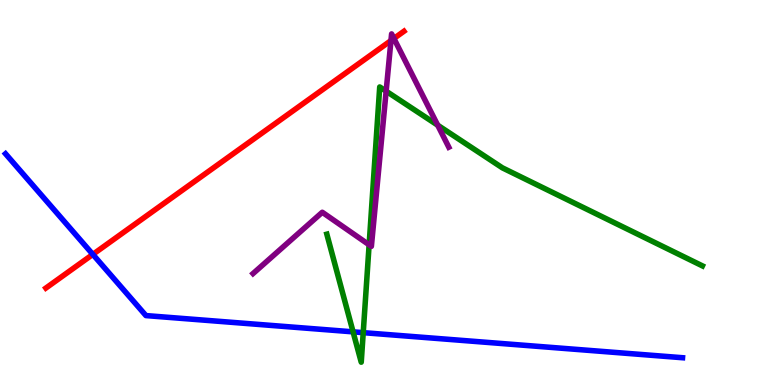[{'lines': ['blue', 'red'], 'intersections': [{'x': 1.2, 'y': 3.39}]}, {'lines': ['green', 'red'], 'intersections': []}, {'lines': ['purple', 'red'], 'intersections': [{'x': 5.04, 'y': 8.95}, {'x': 5.08, 'y': 9.0}]}, {'lines': ['blue', 'green'], 'intersections': [{'x': 4.56, 'y': 1.38}, {'x': 4.69, 'y': 1.36}]}, {'lines': ['blue', 'purple'], 'intersections': []}, {'lines': ['green', 'purple'], 'intersections': [{'x': 4.76, 'y': 3.64}, {'x': 4.98, 'y': 7.63}, {'x': 5.65, 'y': 6.75}]}]